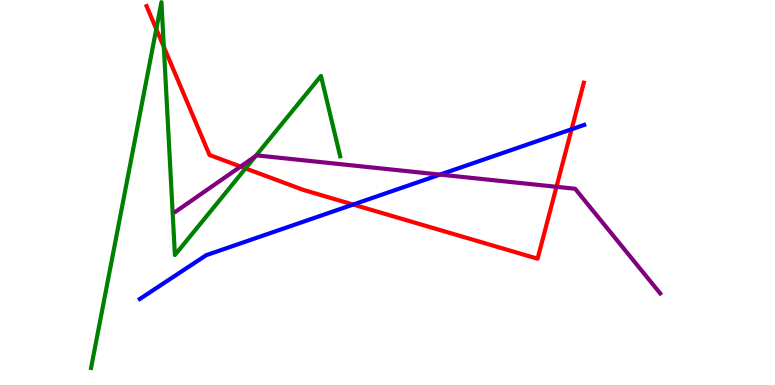[{'lines': ['blue', 'red'], 'intersections': [{'x': 4.56, 'y': 4.69}, {'x': 7.38, 'y': 6.64}]}, {'lines': ['green', 'red'], 'intersections': [{'x': 2.02, 'y': 9.25}, {'x': 2.11, 'y': 8.78}, {'x': 3.17, 'y': 5.63}]}, {'lines': ['purple', 'red'], 'intersections': [{'x': 3.1, 'y': 5.67}, {'x': 7.18, 'y': 5.15}]}, {'lines': ['blue', 'green'], 'intersections': []}, {'lines': ['blue', 'purple'], 'intersections': [{'x': 5.68, 'y': 5.46}]}, {'lines': ['green', 'purple'], 'intersections': [{'x': 3.3, 'y': 5.94}]}]